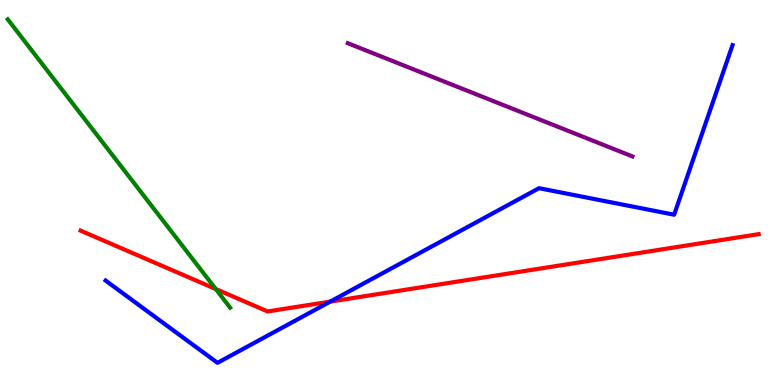[{'lines': ['blue', 'red'], 'intersections': [{'x': 4.26, 'y': 2.17}]}, {'lines': ['green', 'red'], 'intersections': [{'x': 2.78, 'y': 2.49}]}, {'lines': ['purple', 'red'], 'intersections': []}, {'lines': ['blue', 'green'], 'intersections': []}, {'lines': ['blue', 'purple'], 'intersections': []}, {'lines': ['green', 'purple'], 'intersections': []}]